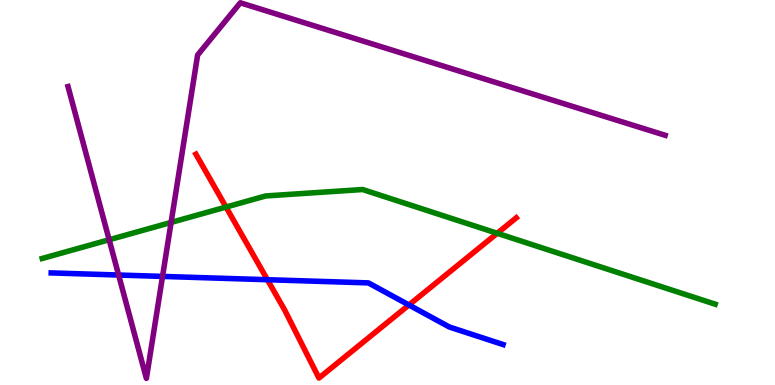[{'lines': ['blue', 'red'], 'intersections': [{'x': 3.45, 'y': 2.73}, {'x': 5.28, 'y': 2.08}]}, {'lines': ['green', 'red'], 'intersections': [{'x': 2.92, 'y': 4.62}, {'x': 6.42, 'y': 3.94}]}, {'lines': ['purple', 'red'], 'intersections': []}, {'lines': ['blue', 'green'], 'intersections': []}, {'lines': ['blue', 'purple'], 'intersections': [{'x': 1.53, 'y': 2.86}, {'x': 2.1, 'y': 2.82}]}, {'lines': ['green', 'purple'], 'intersections': [{'x': 1.41, 'y': 3.77}, {'x': 2.21, 'y': 4.22}]}]